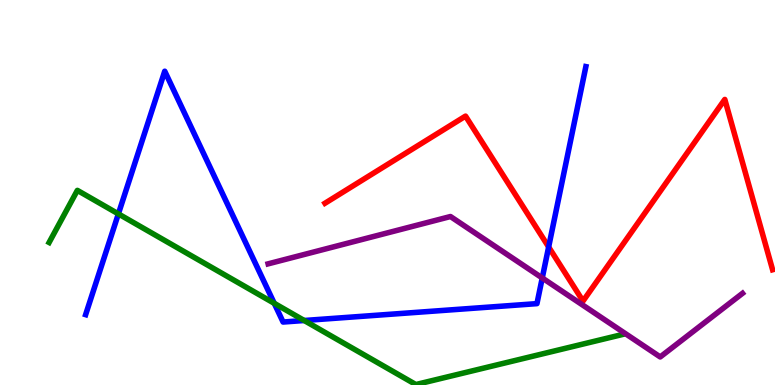[{'lines': ['blue', 'red'], 'intersections': [{'x': 7.08, 'y': 3.59}]}, {'lines': ['green', 'red'], 'intersections': []}, {'lines': ['purple', 'red'], 'intersections': []}, {'lines': ['blue', 'green'], 'intersections': [{'x': 1.53, 'y': 4.44}, {'x': 3.54, 'y': 2.12}, {'x': 3.93, 'y': 1.68}]}, {'lines': ['blue', 'purple'], 'intersections': [{'x': 7.0, 'y': 2.78}]}, {'lines': ['green', 'purple'], 'intersections': []}]